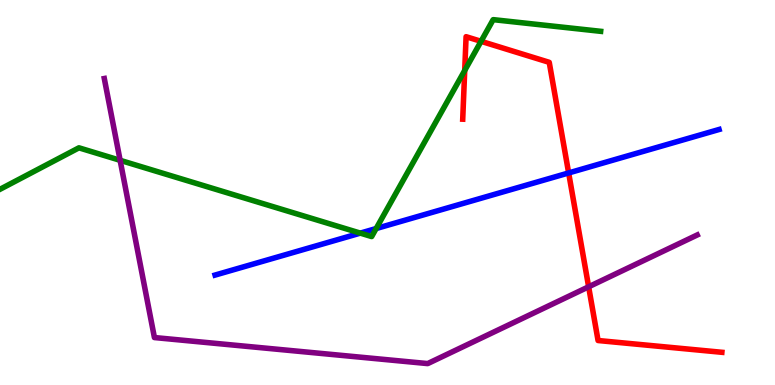[{'lines': ['blue', 'red'], 'intersections': [{'x': 7.34, 'y': 5.51}]}, {'lines': ['green', 'red'], 'intersections': [{'x': 6.0, 'y': 8.17}, {'x': 6.21, 'y': 8.93}]}, {'lines': ['purple', 'red'], 'intersections': [{'x': 7.6, 'y': 2.55}]}, {'lines': ['blue', 'green'], 'intersections': [{'x': 4.65, 'y': 3.94}, {'x': 4.85, 'y': 4.06}]}, {'lines': ['blue', 'purple'], 'intersections': []}, {'lines': ['green', 'purple'], 'intersections': [{'x': 1.55, 'y': 5.84}]}]